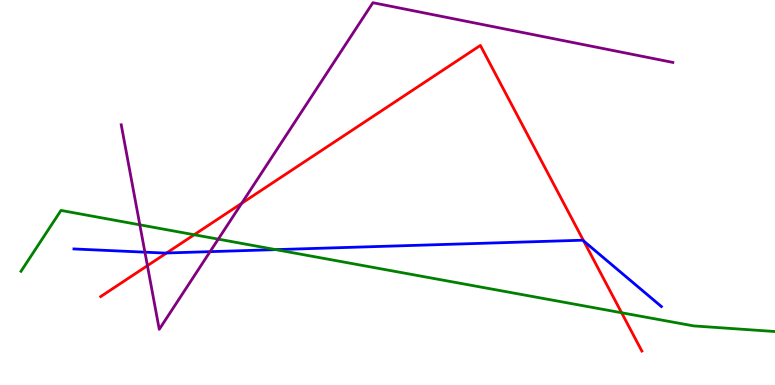[{'lines': ['blue', 'red'], 'intersections': [{'x': 2.15, 'y': 3.43}, {'x': 7.53, 'y': 3.74}]}, {'lines': ['green', 'red'], 'intersections': [{'x': 2.51, 'y': 3.9}, {'x': 8.02, 'y': 1.88}]}, {'lines': ['purple', 'red'], 'intersections': [{'x': 1.9, 'y': 3.1}, {'x': 3.12, 'y': 4.72}]}, {'lines': ['blue', 'green'], 'intersections': [{'x': 3.56, 'y': 3.52}]}, {'lines': ['blue', 'purple'], 'intersections': [{'x': 1.87, 'y': 3.45}, {'x': 2.71, 'y': 3.46}]}, {'lines': ['green', 'purple'], 'intersections': [{'x': 1.8, 'y': 4.16}, {'x': 2.82, 'y': 3.79}]}]